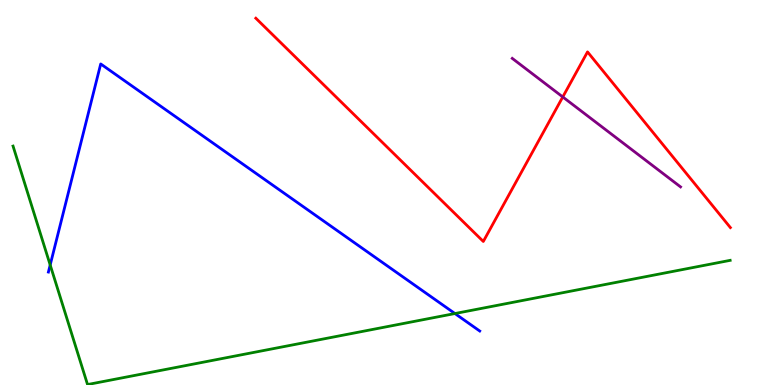[{'lines': ['blue', 'red'], 'intersections': []}, {'lines': ['green', 'red'], 'intersections': []}, {'lines': ['purple', 'red'], 'intersections': [{'x': 7.26, 'y': 7.48}]}, {'lines': ['blue', 'green'], 'intersections': [{'x': 0.648, 'y': 3.12}, {'x': 5.87, 'y': 1.86}]}, {'lines': ['blue', 'purple'], 'intersections': []}, {'lines': ['green', 'purple'], 'intersections': []}]